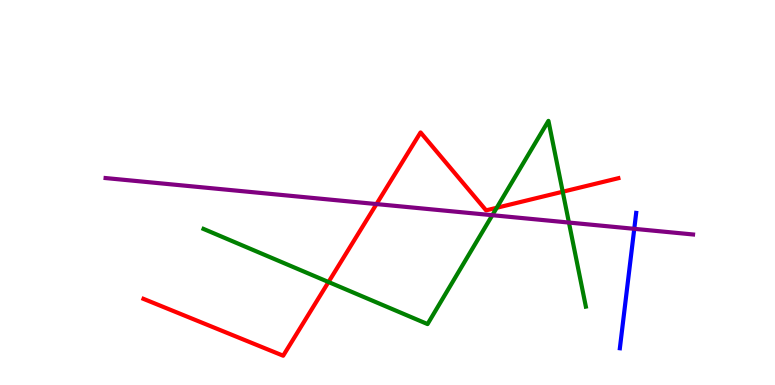[{'lines': ['blue', 'red'], 'intersections': []}, {'lines': ['green', 'red'], 'intersections': [{'x': 4.24, 'y': 2.67}, {'x': 6.41, 'y': 4.6}, {'x': 7.26, 'y': 5.02}]}, {'lines': ['purple', 'red'], 'intersections': [{'x': 4.86, 'y': 4.7}]}, {'lines': ['blue', 'green'], 'intersections': []}, {'lines': ['blue', 'purple'], 'intersections': [{'x': 8.18, 'y': 4.06}]}, {'lines': ['green', 'purple'], 'intersections': [{'x': 6.35, 'y': 4.41}, {'x': 7.34, 'y': 4.22}]}]